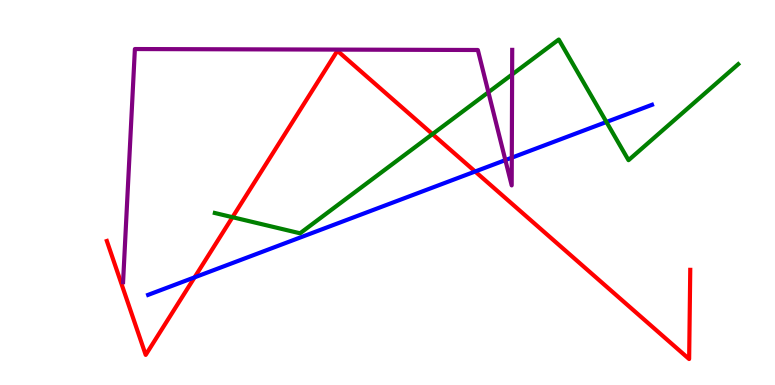[{'lines': ['blue', 'red'], 'intersections': [{'x': 2.51, 'y': 2.8}, {'x': 6.13, 'y': 5.55}]}, {'lines': ['green', 'red'], 'intersections': [{'x': 3.0, 'y': 4.36}, {'x': 5.58, 'y': 6.52}]}, {'lines': ['purple', 'red'], 'intersections': []}, {'lines': ['blue', 'green'], 'intersections': [{'x': 7.82, 'y': 6.83}]}, {'lines': ['blue', 'purple'], 'intersections': [{'x': 6.52, 'y': 5.84}, {'x': 6.6, 'y': 5.9}]}, {'lines': ['green', 'purple'], 'intersections': [{'x': 6.3, 'y': 7.6}, {'x': 6.61, 'y': 8.07}]}]